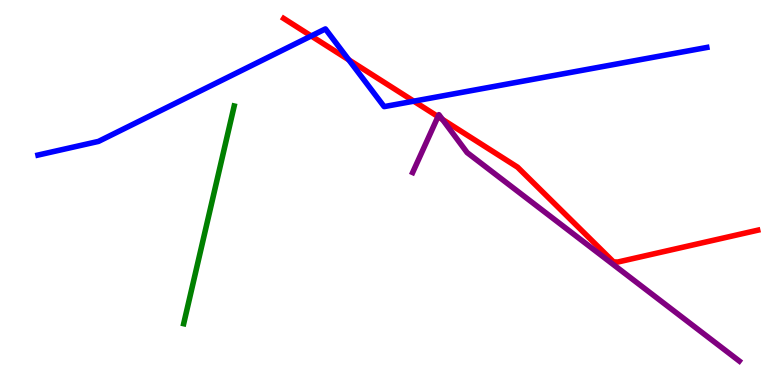[{'lines': ['blue', 'red'], 'intersections': [{'x': 4.02, 'y': 9.07}, {'x': 4.5, 'y': 8.45}, {'x': 5.34, 'y': 7.37}]}, {'lines': ['green', 'red'], 'intersections': []}, {'lines': ['purple', 'red'], 'intersections': [{'x': 5.65, 'y': 6.97}, {'x': 5.71, 'y': 6.9}]}, {'lines': ['blue', 'green'], 'intersections': []}, {'lines': ['blue', 'purple'], 'intersections': []}, {'lines': ['green', 'purple'], 'intersections': []}]